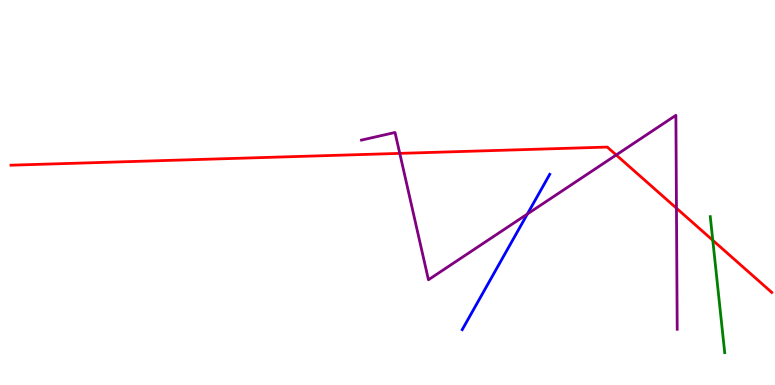[{'lines': ['blue', 'red'], 'intersections': []}, {'lines': ['green', 'red'], 'intersections': [{'x': 9.2, 'y': 3.76}]}, {'lines': ['purple', 'red'], 'intersections': [{'x': 5.16, 'y': 6.02}, {'x': 7.95, 'y': 5.97}, {'x': 8.73, 'y': 4.59}]}, {'lines': ['blue', 'green'], 'intersections': []}, {'lines': ['blue', 'purple'], 'intersections': [{'x': 6.8, 'y': 4.44}]}, {'lines': ['green', 'purple'], 'intersections': []}]